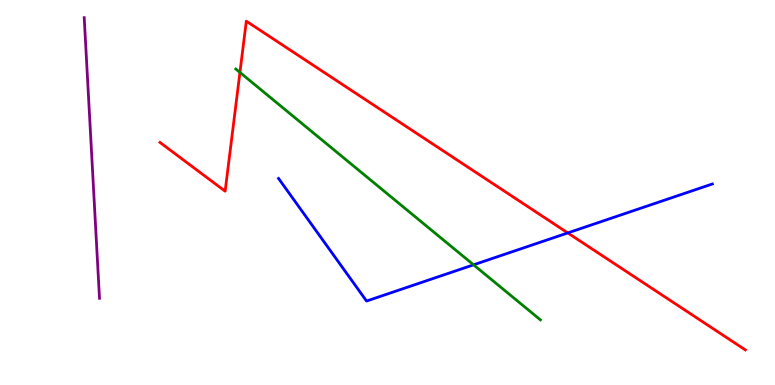[{'lines': ['blue', 'red'], 'intersections': [{'x': 7.33, 'y': 3.95}]}, {'lines': ['green', 'red'], 'intersections': [{'x': 3.1, 'y': 8.12}]}, {'lines': ['purple', 'red'], 'intersections': []}, {'lines': ['blue', 'green'], 'intersections': [{'x': 6.11, 'y': 3.12}]}, {'lines': ['blue', 'purple'], 'intersections': []}, {'lines': ['green', 'purple'], 'intersections': []}]